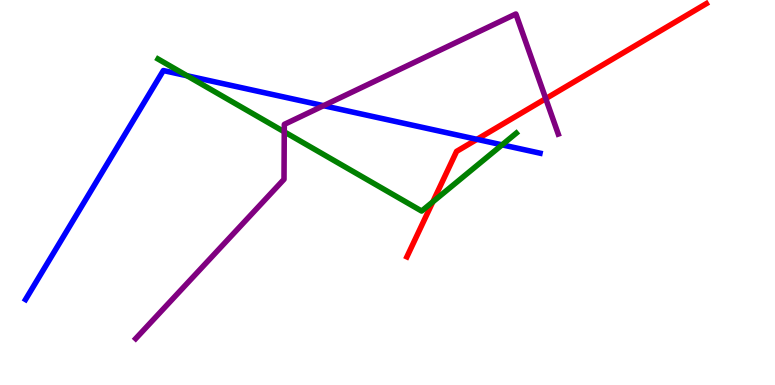[{'lines': ['blue', 'red'], 'intersections': [{'x': 6.15, 'y': 6.38}]}, {'lines': ['green', 'red'], 'intersections': [{'x': 5.58, 'y': 4.76}]}, {'lines': ['purple', 'red'], 'intersections': [{'x': 7.04, 'y': 7.44}]}, {'lines': ['blue', 'green'], 'intersections': [{'x': 2.41, 'y': 8.03}, {'x': 6.48, 'y': 6.24}]}, {'lines': ['blue', 'purple'], 'intersections': [{'x': 4.17, 'y': 7.25}]}, {'lines': ['green', 'purple'], 'intersections': [{'x': 3.67, 'y': 6.58}]}]